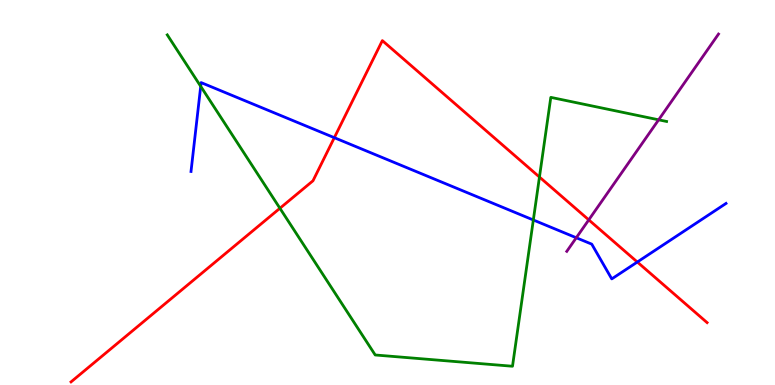[{'lines': ['blue', 'red'], 'intersections': [{'x': 4.31, 'y': 6.42}, {'x': 8.22, 'y': 3.19}]}, {'lines': ['green', 'red'], 'intersections': [{'x': 3.61, 'y': 4.59}, {'x': 6.96, 'y': 5.4}]}, {'lines': ['purple', 'red'], 'intersections': [{'x': 7.6, 'y': 4.29}]}, {'lines': ['blue', 'green'], 'intersections': [{'x': 2.59, 'y': 7.76}, {'x': 6.88, 'y': 4.29}]}, {'lines': ['blue', 'purple'], 'intersections': [{'x': 7.44, 'y': 3.82}]}, {'lines': ['green', 'purple'], 'intersections': [{'x': 8.5, 'y': 6.89}]}]